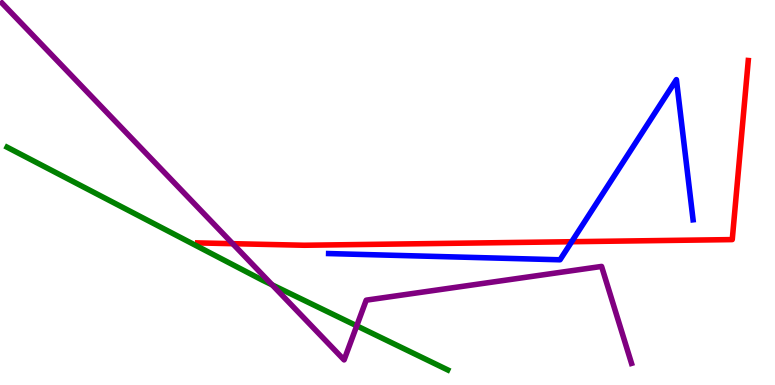[{'lines': ['blue', 'red'], 'intersections': [{'x': 7.38, 'y': 3.72}]}, {'lines': ['green', 'red'], 'intersections': []}, {'lines': ['purple', 'red'], 'intersections': [{'x': 3.0, 'y': 3.67}]}, {'lines': ['blue', 'green'], 'intersections': []}, {'lines': ['blue', 'purple'], 'intersections': []}, {'lines': ['green', 'purple'], 'intersections': [{'x': 3.51, 'y': 2.6}, {'x': 4.6, 'y': 1.54}]}]